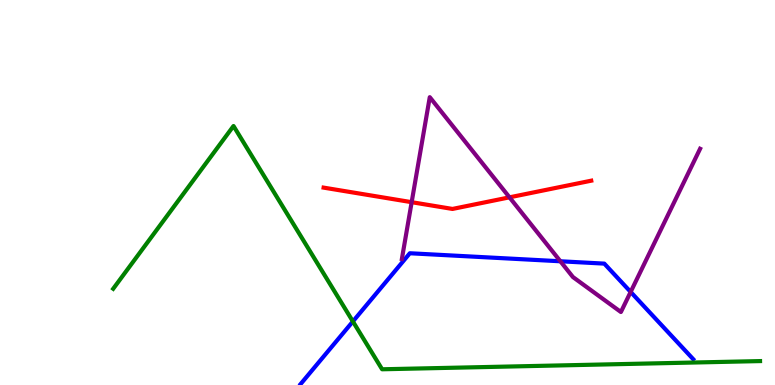[{'lines': ['blue', 'red'], 'intersections': []}, {'lines': ['green', 'red'], 'intersections': []}, {'lines': ['purple', 'red'], 'intersections': [{'x': 5.31, 'y': 4.75}, {'x': 6.57, 'y': 4.87}]}, {'lines': ['blue', 'green'], 'intersections': [{'x': 4.55, 'y': 1.65}]}, {'lines': ['blue', 'purple'], 'intersections': [{'x': 7.23, 'y': 3.21}, {'x': 8.14, 'y': 2.42}]}, {'lines': ['green', 'purple'], 'intersections': []}]